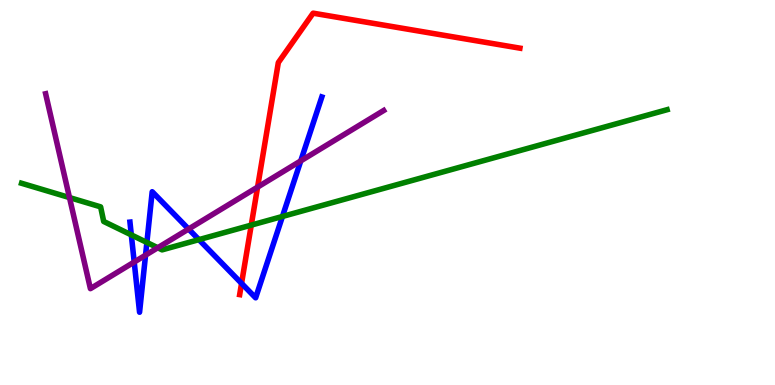[{'lines': ['blue', 'red'], 'intersections': [{'x': 3.12, 'y': 2.64}]}, {'lines': ['green', 'red'], 'intersections': [{'x': 3.24, 'y': 4.15}]}, {'lines': ['purple', 'red'], 'intersections': [{'x': 3.32, 'y': 5.14}]}, {'lines': ['blue', 'green'], 'intersections': [{'x': 1.69, 'y': 3.9}, {'x': 1.9, 'y': 3.7}, {'x': 2.57, 'y': 3.78}, {'x': 3.64, 'y': 4.38}]}, {'lines': ['blue', 'purple'], 'intersections': [{'x': 1.73, 'y': 3.19}, {'x': 1.88, 'y': 3.37}, {'x': 2.43, 'y': 4.05}, {'x': 3.88, 'y': 5.82}]}, {'lines': ['green', 'purple'], 'intersections': [{'x': 0.897, 'y': 4.87}, {'x': 2.04, 'y': 3.57}]}]